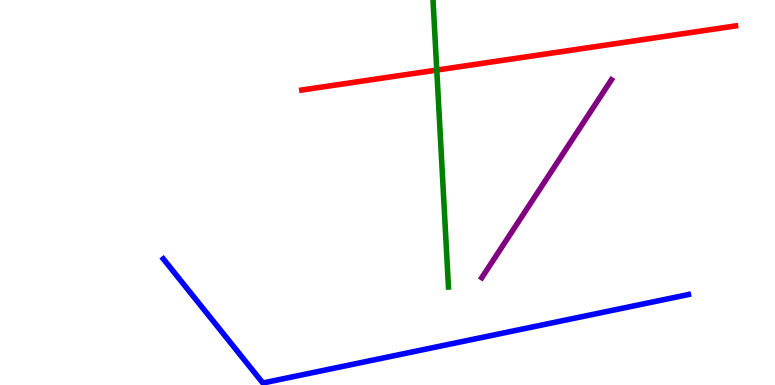[{'lines': ['blue', 'red'], 'intersections': []}, {'lines': ['green', 'red'], 'intersections': [{'x': 5.64, 'y': 8.18}]}, {'lines': ['purple', 'red'], 'intersections': []}, {'lines': ['blue', 'green'], 'intersections': []}, {'lines': ['blue', 'purple'], 'intersections': []}, {'lines': ['green', 'purple'], 'intersections': []}]